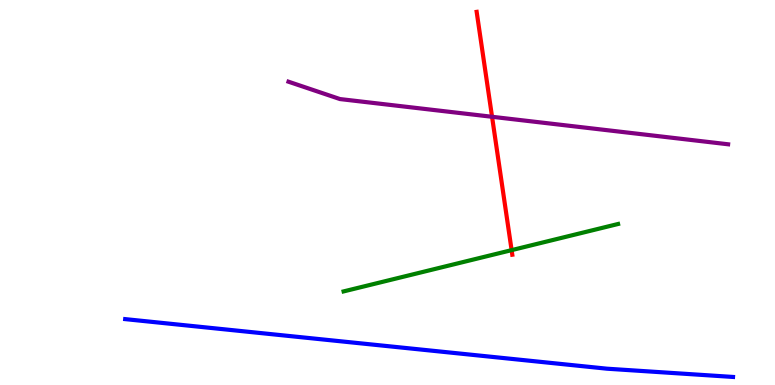[{'lines': ['blue', 'red'], 'intersections': []}, {'lines': ['green', 'red'], 'intersections': [{'x': 6.6, 'y': 3.5}]}, {'lines': ['purple', 'red'], 'intersections': [{'x': 6.35, 'y': 6.97}]}, {'lines': ['blue', 'green'], 'intersections': []}, {'lines': ['blue', 'purple'], 'intersections': []}, {'lines': ['green', 'purple'], 'intersections': []}]